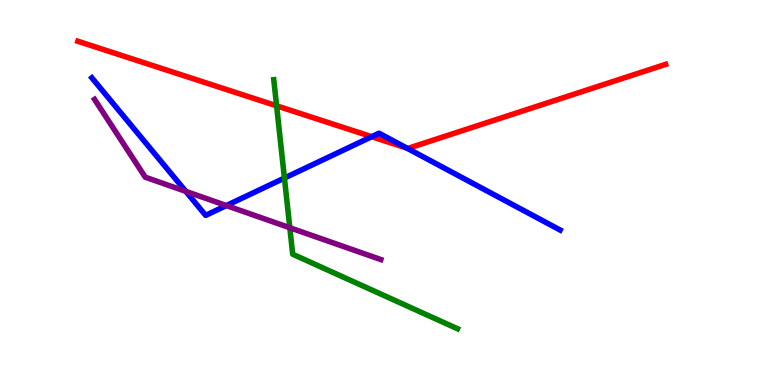[{'lines': ['blue', 'red'], 'intersections': [{'x': 4.8, 'y': 6.45}, {'x': 5.25, 'y': 6.15}]}, {'lines': ['green', 'red'], 'intersections': [{'x': 3.57, 'y': 7.25}]}, {'lines': ['purple', 'red'], 'intersections': []}, {'lines': ['blue', 'green'], 'intersections': [{'x': 3.67, 'y': 5.38}]}, {'lines': ['blue', 'purple'], 'intersections': [{'x': 2.4, 'y': 5.03}, {'x': 2.92, 'y': 4.66}]}, {'lines': ['green', 'purple'], 'intersections': [{'x': 3.74, 'y': 4.08}]}]